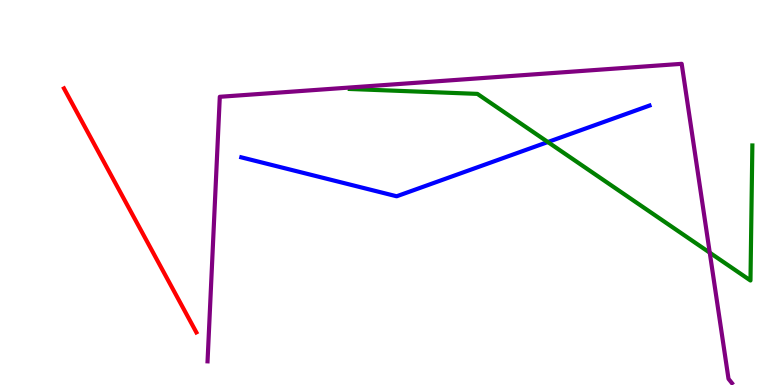[{'lines': ['blue', 'red'], 'intersections': []}, {'lines': ['green', 'red'], 'intersections': []}, {'lines': ['purple', 'red'], 'intersections': []}, {'lines': ['blue', 'green'], 'intersections': [{'x': 7.07, 'y': 6.31}]}, {'lines': ['blue', 'purple'], 'intersections': []}, {'lines': ['green', 'purple'], 'intersections': [{'x': 9.16, 'y': 3.44}]}]